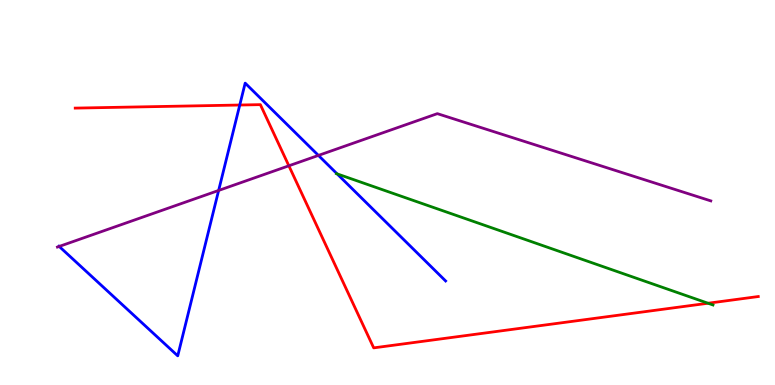[{'lines': ['blue', 'red'], 'intersections': [{'x': 3.09, 'y': 7.27}]}, {'lines': ['green', 'red'], 'intersections': [{'x': 9.14, 'y': 2.12}]}, {'lines': ['purple', 'red'], 'intersections': [{'x': 3.73, 'y': 5.69}]}, {'lines': ['blue', 'green'], 'intersections': [{'x': 4.35, 'y': 5.48}]}, {'lines': ['blue', 'purple'], 'intersections': [{'x': 0.764, 'y': 3.6}, {'x': 2.82, 'y': 5.05}, {'x': 4.11, 'y': 5.96}]}, {'lines': ['green', 'purple'], 'intersections': []}]